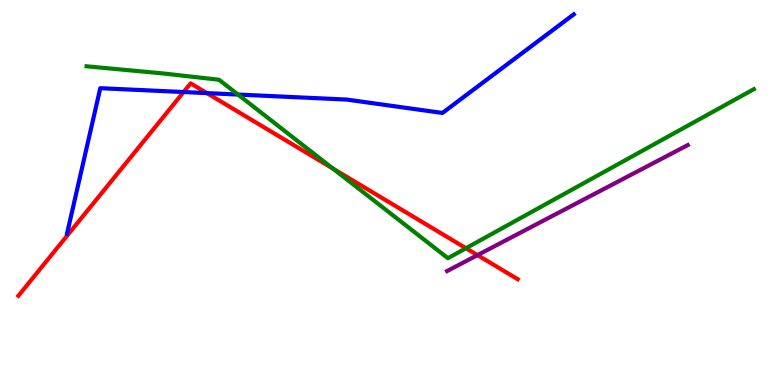[{'lines': ['blue', 'red'], 'intersections': [{'x': 2.37, 'y': 7.61}, {'x': 2.67, 'y': 7.58}]}, {'lines': ['green', 'red'], 'intersections': [{'x': 4.3, 'y': 5.62}, {'x': 6.01, 'y': 3.55}]}, {'lines': ['purple', 'red'], 'intersections': [{'x': 6.16, 'y': 3.37}]}, {'lines': ['blue', 'green'], 'intersections': [{'x': 3.07, 'y': 7.54}]}, {'lines': ['blue', 'purple'], 'intersections': []}, {'lines': ['green', 'purple'], 'intersections': []}]